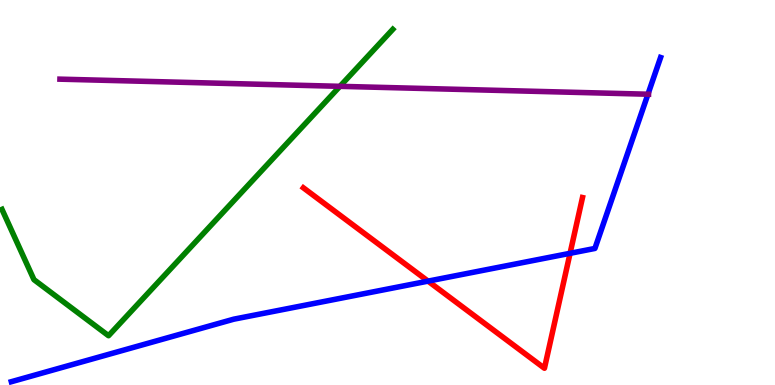[{'lines': ['blue', 'red'], 'intersections': [{'x': 5.52, 'y': 2.7}, {'x': 7.36, 'y': 3.42}]}, {'lines': ['green', 'red'], 'intersections': []}, {'lines': ['purple', 'red'], 'intersections': []}, {'lines': ['blue', 'green'], 'intersections': []}, {'lines': ['blue', 'purple'], 'intersections': [{'x': 8.36, 'y': 7.55}]}, {'lines': ['green', 'purple'], 'intersections': [{'x': 4.39, 'y': 7.76}]}]